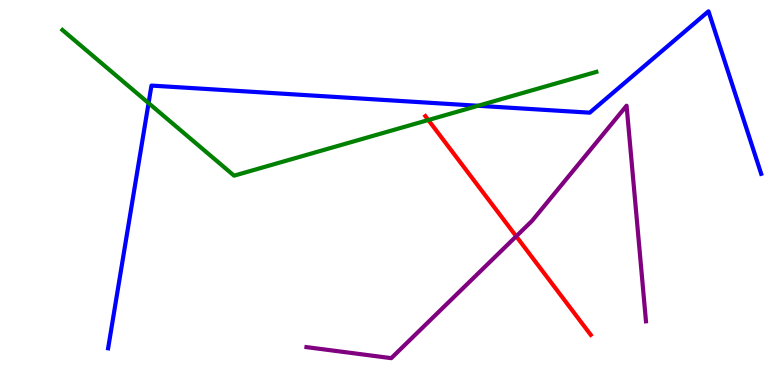[{'lines': ['blue', 'red'], 'intersections': []}, {'lines': ['green', 'red'], 'intersections': [{'x': 5.53, 'y': 6.88}]}, {'lines': ['purple', 'red'], 'intersections': [{'x': 6.66, 'y': 3.86}]}, {'lines': ['blue', 'green'], 'intersections': [{'x': 1.92, 'y': 7.32}, {'x': 6.17, 'y': 7.25}]}, {'lines': ['blue', 'purple'], 'intersections': []}, {'lines': ['green', 'purple'], 'intersections': []}]